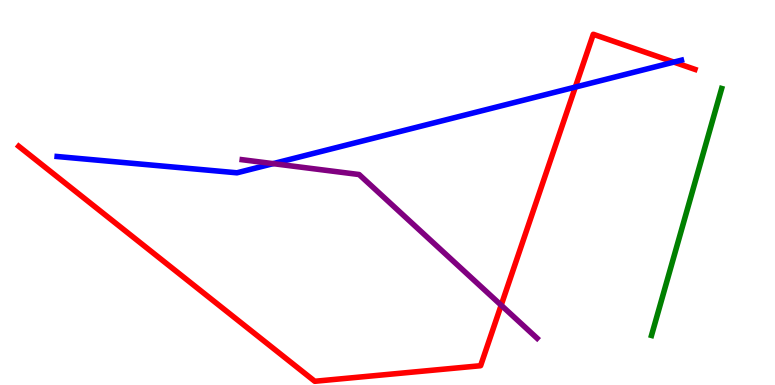[{'lines': ['blue', 'red'], 'intersections': [{'x': 7.42, 'y': 7.74}, {'x': 8.7, 'y': 8.39}]}, {'lines': ['green', 'red'], 'intersections': []}, {'lines': ['purple', 'red'], 'intersections': [{'x': 6.47, 'y': 2.07}]}, {'lines': ['blue', 'green'], 'intersections': []}, {'lines': ['blue', 'purple'], 'intersections': [{'x': 3.52, 'y': 5.75}]}, {'lines': ['green', 'purple'], 'intersections': []}]